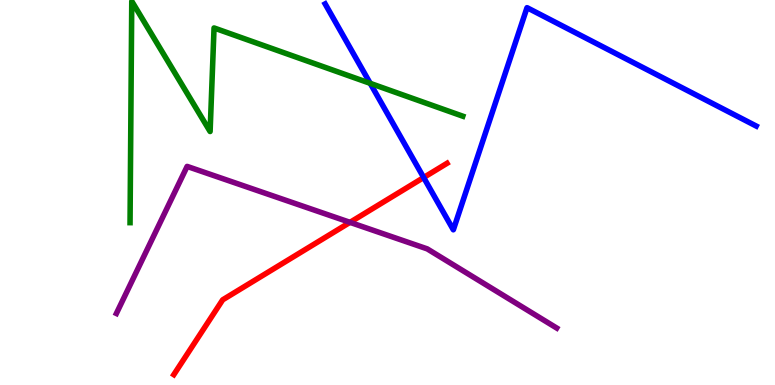[{'lines': ['blue', 'red'], 'intersections': [{'x': 5.47, 'y': 5.39}]}, {'lines': ['green', 'red'], 'intersections': []}, {'lines': ['purple', 'red'], 'intersections': [{'x': 4.52, 'y': 4.22}]}, {'lines': ['blue', 'green'], 'intersections': [{'x': 4.78, 'y': 7.83}]}, {'lines': ['blue', 'purple'], 'intersections': []}, {'lines': ['green', 'purple'], 'intersections': []}]